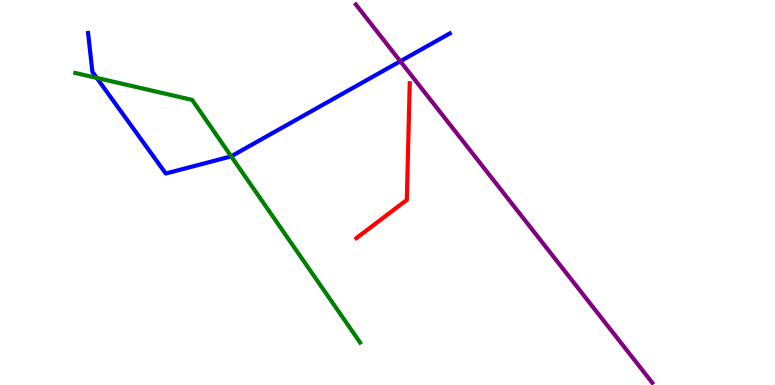[{'lines': ['blue', 'red'], 'intersections': []}, {'lines': ['green', 'red'], 'intersections': []}, {'lines': ['purple', 'red'], 'intersections': []}, {'lines': ['blue', 'green'], 'intersections': [{'x': 1.25, 'y': 7.98}, {'x': 2.98, 'y': 5.94}]}, {'lines': ['blue', 'purple'], 'intersections': [{'x': 5.17, 'y': 8.41}]}, {'lines': ['green', 'purple'], 'intersections': []}]